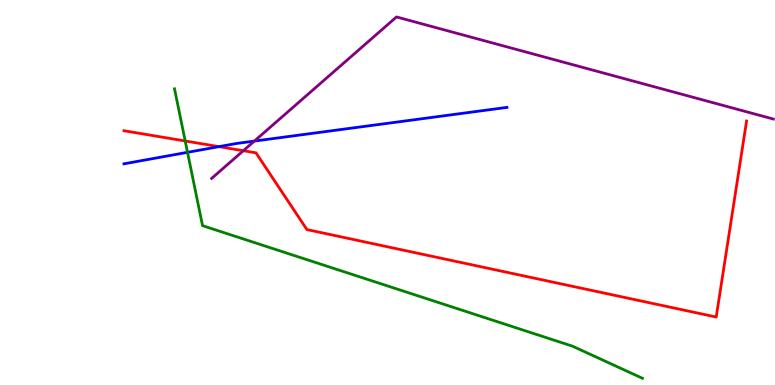[{'lines': ['blue', 'red'], 'intersections': [{'x': 2.83, 'y': 6.19}]}, {'lines': ['green', 'red'], 'intersections': [{'x': 2.39, 'y': 6.34}]}, {'lines': ['purple', 'red'], 'intersections': [{'x': 3.14, 'y': 6.09}]}, {'lines': ['blue', 'green'], 'intersections': [{'x': 2.42, 'y': 6.04}]}, {'lines': ['blue', 'purple'], 'intersections': [{'x': 3.28, 'y': 6.34}]}, {'lines': ['green', 'purple'], 'intersections': []}]